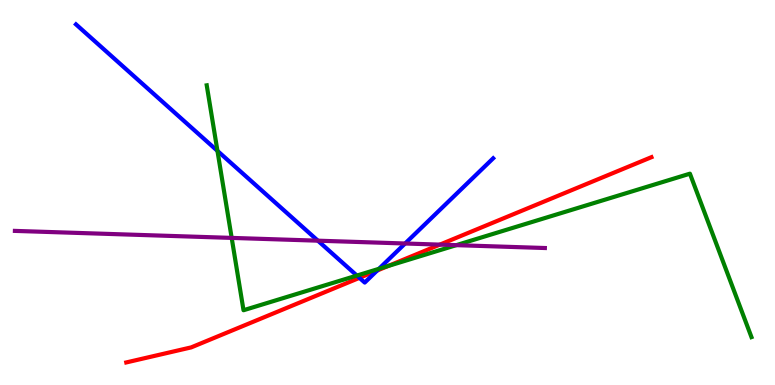[{'lines': ['blue', 'red'], 'intersections': [{'x': 4.64, 'y': 2.78}, {'x': 4.87, 'y': 2.97}]}, {'lines': ['green', 'red'], 'intersections': [{'x': 5.01, 'y': 3.09}]}, {'lines': ['purple', 'red'], 'intersections': [{'x': 5.68, 'y': 3.65}]}, {'lines': ['blue', 'green'], 'intersections': [{'x': 2.81, 'y': 6.08}, {'x': 4.61, 'y': 2.84}, {'x': 4.89, 'y': 3.02}]}, {'lines': ['blue', 'purple'], 'intersections': [{'x': 4.1, 'y': 3.75}, {'x': 5.23, 'y': 3.68}]}, {'lines': ['green', 'purple'], 'intersections': [{'x': 2.99, 'y': 3.82}, {'x': 5.89, 'y': 3.63}]}]